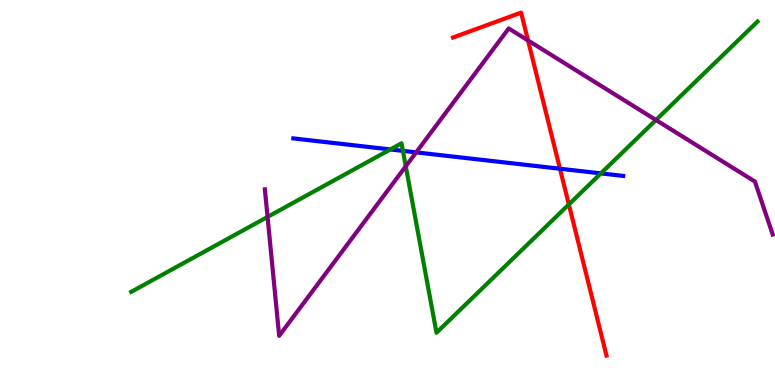[{'lines': ['blue', 'red'], 'intersections': [{'x': 7.23, 'y': 5.62}]}, {'lines': ['green', 'red'], 'intersections': [{'x': 7.34, 'y': 4.69}]}, {'lines': ['purple', 'red'], 'intersections': [{'x': 6.81, 'y': 8.95}]}, {'lines': ['blue', 'green'], 'intersections': [{'x': 5.04, 'y': 6.12}, {'x': 5.2, 'y': 6.08}, {'x': 7.75, 'y': 5.5}]}, {'lines': ['blue', 'purple'], 'intersections': [{'x': 5.37, 'y': 6.04}]}, {'lines': ['green', 'purple'], 'intersections': [{'x': 3.45, 'y': 4.37}, {'x': 5.24, 'y': 5.68}, {'x': 8.46, 'y': 6.88}]}]